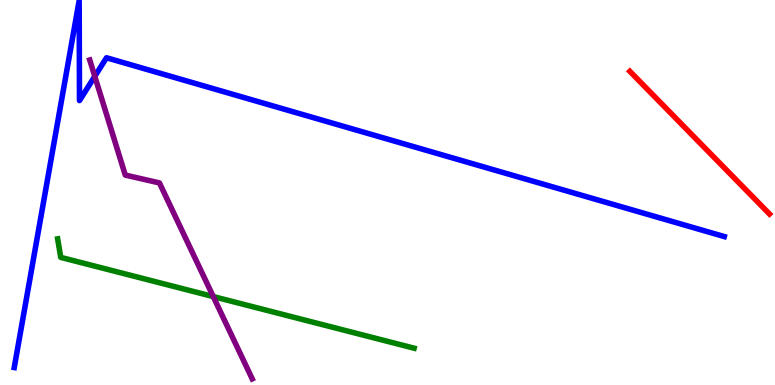[{'lines': ['blue', 'red'], 'intersections': []}, {'lines': ['green', 'red'], 'intersections': []}, {'lines': ['purple', 'red'], 'intersections': []}, {'lines': ['blue', 'green'], 'intersections': []}, {'lines': ['blue', 'purple'], 'intersections': [{'x': 1.22, 'y': 8.02}]}, {'lines': ['green', 'purple'], 'intersections': [{'x': 2.75, 'y': 2.3}]}]